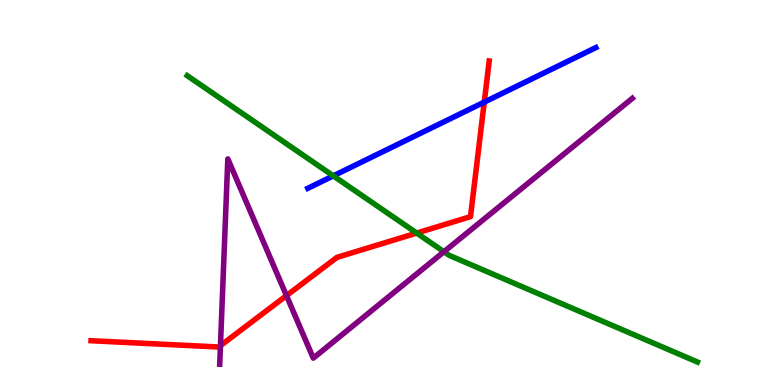[{'lines': ['blue', 'red'], 'intersections': [{'x': 6.25, 'y': 7.35}]}, {'lines': ['green', 'red'], 'intersections': [{'x': 5.38, 'y': 3.95}]}, {'lines': ['purple', 'red'], 'intersections': [{'x': 2.84, 'y': 1.02}, {'x': 3.7, 'y': 2.32}]}, {'lines': ['blue', 'green'], 'intersections': [{'x': 4.3, 'y': 5.43}]}, {'lines': ['blue', 'purple'], 'intersections': []}, {'lines': ['green', 'purple'], 'intersections': [{'x': 5.73, 'y': 3.46}]}]